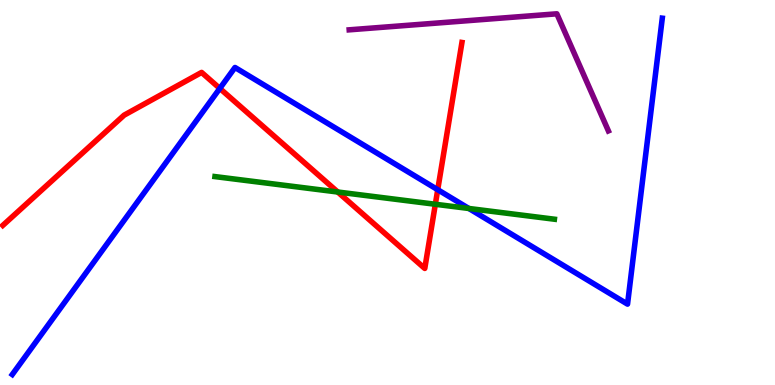[{'lines': ['blue', 'red'], 'intersections': [{'x': 2.84, 'y': 7.7}, {'x': 5.65, 'y': 5.07}]}, {'lines': ['green', 'red'], 'intersections': [{'x': 4.36, 'y': 5.01}, {'x': 5.62, 'y': 4.69}]}, {'lines': ['purple', 'red'], 'intersections': []}, {'lines': ['blue', 'green'], 'intersections': [{'x': 6.05, 'y': 4.59}]}, {'lines': ['blue', 'purple'], 'intersections': []}, {'lines': ['green', 'purple'], 'intersections': []}]